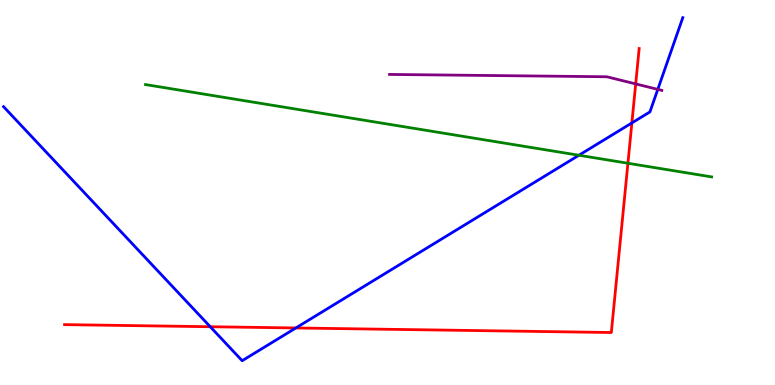[{'lines': ['blue', 'red'], 'intersections': [{'x': 2.71, 'y': 1.51}, {'x': 3.82, 'y': 1.48}, {'x': 8.15, 'y': 6.81}]}, {'lines': ['green', 'red'], 'intersections': [{'x': 8.1, 'y': 5.76}]}, {'lines': ['purple', 'red'], 'intersections': [{'x': 8.2, 'y': 7.82}]}, {'lines': ['blue', 'green'], 'intersections': [{'x': 7.47, 'y': 5.97}]}, {'lines': ['blue', 'purple'], 'intersections': [{'x': 8.49, 'y': 7.68}]}, {'lines': ['green', 'purple'], 'intersections': []}]